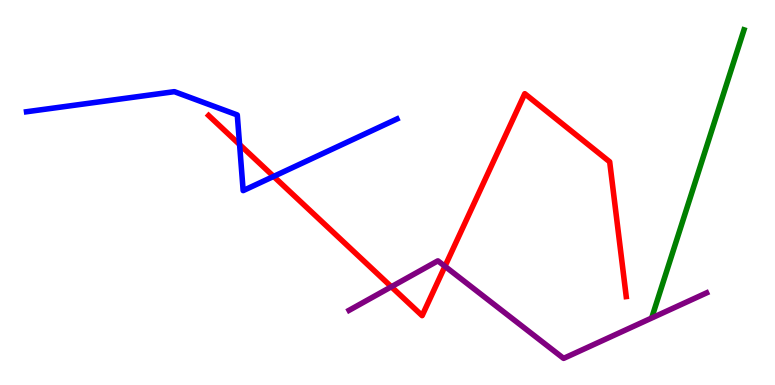[{'lines': ['blue', 'red'], 'intersections': [{'x': 3.09, 'y': 6.25}, {'x': 3.53, 'y': 5.42}]}, {'lines': ['green', 'red'], 'intersections': []}, {'lines': ['purple', 'red'], 'intersections': [{'x': 5.05, 'y': 2.55}, {'x': 5.74, 'y': 3.08}]}, {'lines': ['blue', 'green'], 'intersections': []}, {'lines': ['blue', 'purple'], 'intersections': []}, {'lines': ['green', 'purple'], 'intersections': []}]